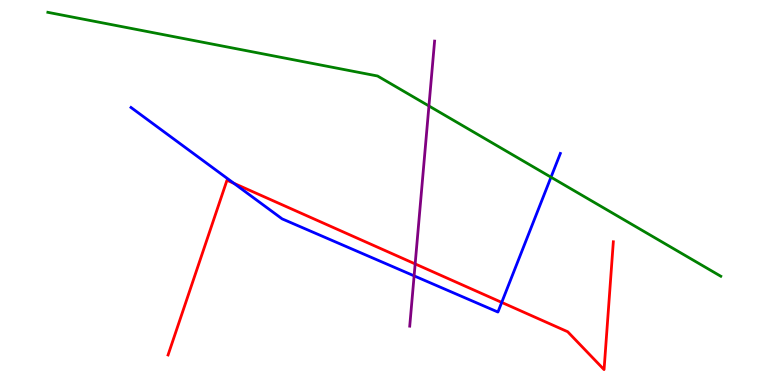[{'lines': ['blue', 'red'], 'intersections': [{'x': 3.02, 'y': 5.24}, {'x': 6.47, 'y': 2.15}]}, {'lines': ['green', 'red'], 'intersections': []}, {'lines': ['purple', 'red'], 'intersections': [{'x': 5.36, 'y': 3.15}]}, {'lines': ['blue', 'green'], 'intersections': [{'x': 7.11, 'y': 5.4}]}, {'lines': ['blue', 'purple'], 'intersections': [{'x': 5.34, 'y': 2.83}]}, {'lines': ['green', 'purple'], 'intersections': [{'x': 5.53, 'y': 7.25}]}]